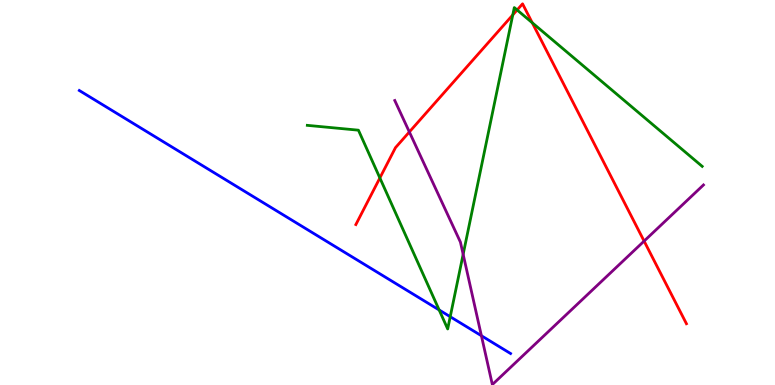[{'lines': ['blue', 'red'], 'intersections': []}, {'lines': ['green', 'red'], 'intersections': [{'x': 4.9, 'y': 5.38}, {'x': 6.62, 'y': 9.61}, {'x': 6.67, 'y': 9.74}, {'x': 6.87, 'y': 9.41}]}, {'lines': ['purple', 'red'], 'intersections': [{'x': 5.28, 'y': 6.57}, {'x': 8.31, 'y': 3.74}]}, {'lines': ['blue', 'green'], 'intersections': [{'x': 5.67, 'y': 1.95}, {'x': 5.81, 'y': 1.77}]}, {'lines': ['blue', 'purple'], 'intersections': [{'x': 6.21, 'y': 1.28}]}, {'lines': ['green', 'purple'], 'intersections': [{'x': 5.98, 'y': 3.39}]}]